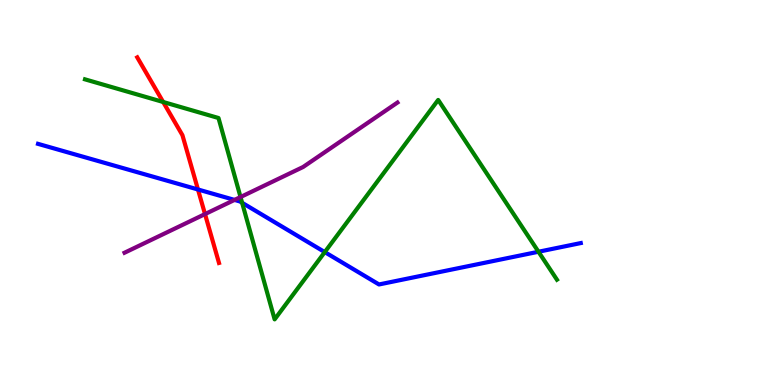[{'lines': ['blue', 'red'], 'intersections': [{'x': 2.55, 'y': 5.08}]}, {'lines': ['green', 'red'], 'intersections': [{'x': 2.11, 'y': 7.35}]}, {'lines': ['purple', 'red'], 'intersections': [{'x': 2.65, 'y': 4.44}]}, {'lines': ['blue', 'green'], 'intersections': [{'x': 3.12, 'y': 4.73}, {'x': 4.19, 'y': 3.45}, {'x': 6.95, 'y': 3.46}]}, {'lines': ['blue', 'purple'], 'intersections': [{'x': 3.03, 'y': 4.81}]}, {'lines': ['green', 'purple'], 'intersections': [{'x': 3.1, 'y': 4.88}]}]